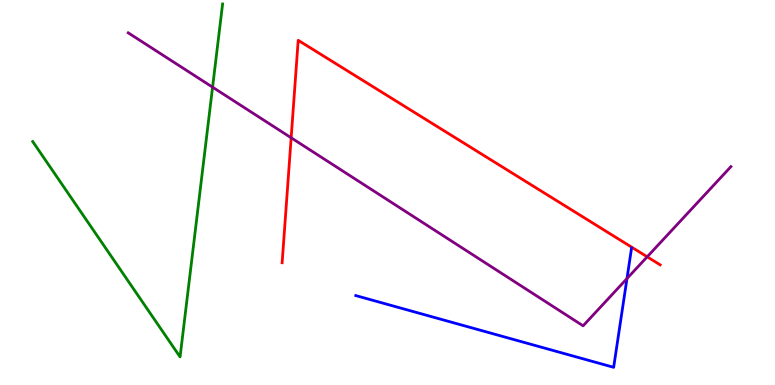[{'lines': ['blue', 'red'], 'intersections': []}, {'lines': ['green', 'red'], 'intersections': []}, {'lines': ['purple', 'red'], 'intersections': [{'x': 3.76, 'y': 6.42}, {'x': 8.35, 'y': 3.33}]}, {'lines': ['blue', 'green'], 'intersections': []}, {'lines': ['blue', 'purple'], 'intersections': [{'x': 8.09, 'y': 2.76}]}, {'lines': ['green', 'purple'], 'intersections': [{'x': 2.74, 'y': 7.74}]}]